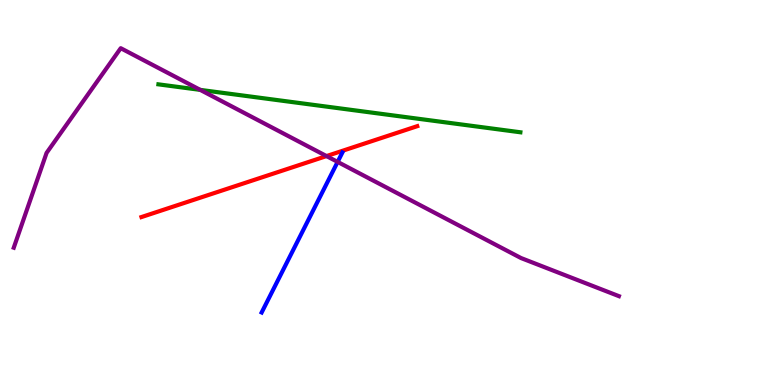[{'lines': ['blue', 'red'], 'intersections': []}, {'lines': ['green', 'red'], 'intersections': []}, {'lines': ['purple', 'red'], 'intersections': [{'x': 4.21, 'y': 5.95}]}, {'lines': ['blue', 'green'], 'intersections': []}, {'lines': ['blue', 'purple'], 'intersections': [{'x': 4.36, 'y': 5.79}]}, {'lines': ['green', 'purple'], 'intersections': [{'x': 2.58, 'y': 7.67}]}]